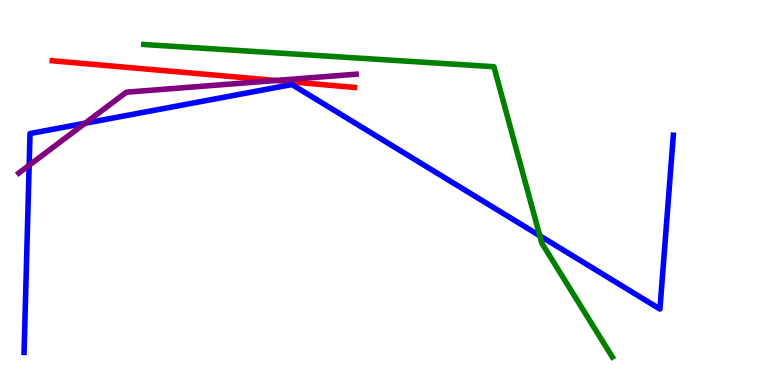[{'lines': ['blue', 'red'], 'intersections': []}, {'lines': ['green', 'red'], 'intersections': []}, {'lines': ['purple', 'red'], 'intersections': [{'x': 3.56, 'y': 7.91}]}, {'lines': ['blue', 'green'], 'intersections': [{'x': 6.97, 'y': 3.88}]}, {'lines': ['blue', 'purple'], 'intersections': [{'x': 0.376, 'y': 5.71}, {'x': 1.1, 'y': 6.8}]}, {'lines': ['green', 'purple'], 'intersections': []}]